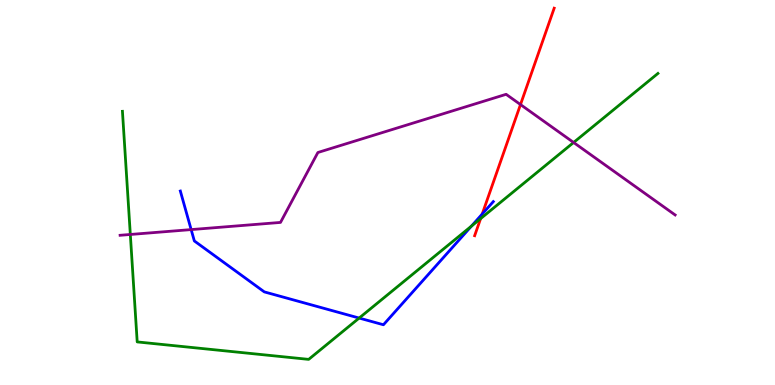[{'lines': ['blue', 'red'], 'intersections': [{'x': 6.22, 'y': 4.44}]}, {'lines': ['green', 'red'], 'intersections': [{'x': 6.2, 'y': 4.32}]}, {'lines': ['purple', 'red'], 'intersections': [{'x': 6.72, 'y': 7.28}]}, {'lines': ['blue', 'green'], 'intersections': [{'x': 4.63, 'y': 1.74}, {'x': 6.08, 'y': 4.13}]}, {'lines': ['blue', 'purple'], 'intersections': [{'x': 2.47, 'y': 4.04}]}, {'lines': ['green', 'purple'], 'intersections': [{'x': 1.68, 'y': 3.91}, {'x': 7.4, 'y': 6.3}]}]